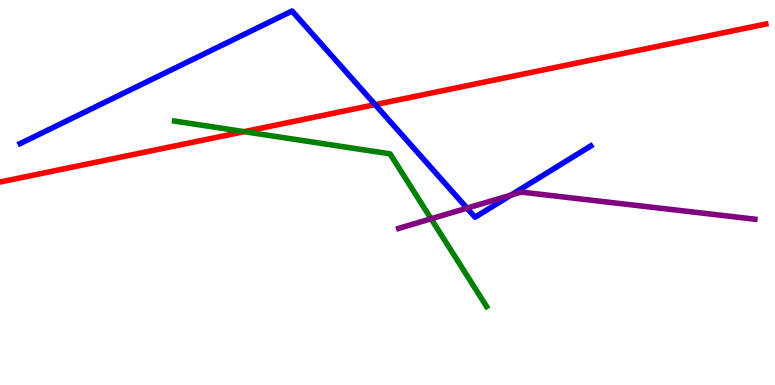[{'lines': ['blue', 'red'], 'intersections': [{'x': 4.84, 'y': 7.28}]}, {'lines': ['green', 'red'], 'intersections': [{'x': 3.15, 'y': 6.58}]}, {'lines': ['purple', 'red'], 'intersections': []}, {'lines': ['blue', 'green'], 'intersections': []}, {'lines': ['blue', 'purple'], 'intersections': [{'x': 6.03, 'y': 4.59}, {'x': 6.59, 'y': 4.93}]}, {'lines': ['green', 'purple'], 'intersections': [{'x': 5.56, 'y': 4.32}]}]